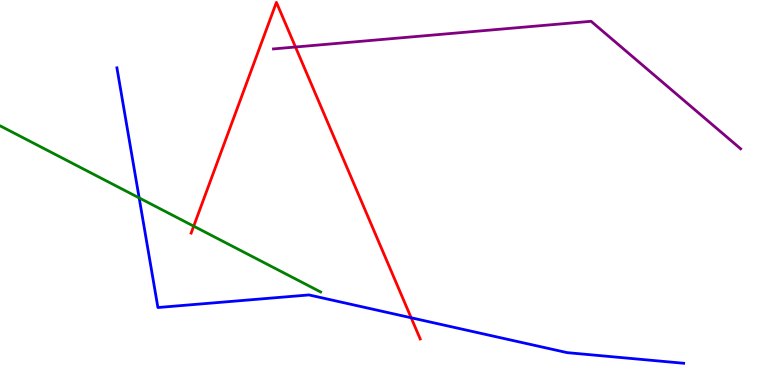[{'lines': ['blue', 'red'], 'intersections': [{'x': 5.31, 'y': 1.75}]}, {'lines': ['green', 'red'], 'intersections': [{'x': 2.5, 'y': 4.13}]}, {'lines': ['purple', 'red'], 'intersections': [{'x': 3.81, 'y': 8.78}]}, {'lines': ['blue', 'green'], 'intersections': [{'x': 1.8, 'y': 4.86}]}, {'lines': ['blue', 'purple'], 'intersections': []}, {'lines': ['green', 'purple'], 'intersections': []}]